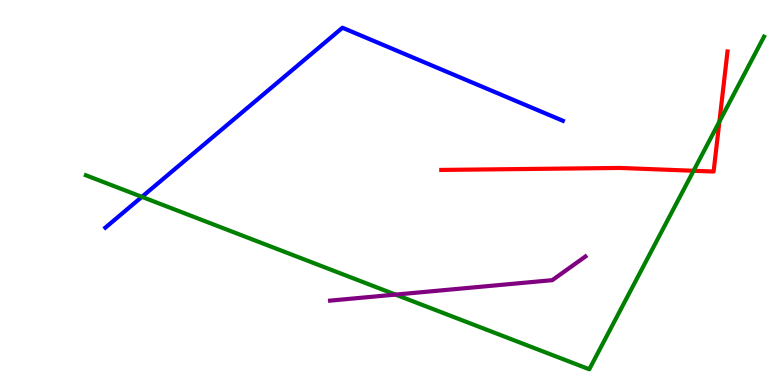[{'lines': ['blue', 'red'], 'intersections': []}, {'lines': ['green', 'red'], 'intersections': [{'x': 8.95, 'y': 5.56}, {'x': 9.28, 'y': 6.84}]}, {'lines': ['purple', 'red'], 'intersections': []}, {'lines': ['blue', 'green'], 'intersections': [{'x': 1.83, 'y': 4.89}]}, {'lines': ['blue', 'purple'], 'intersections': []}, {'lines': ['green', 'purple'], 'intersections': [{'x': 5.1, 'y': 2.35}]}]